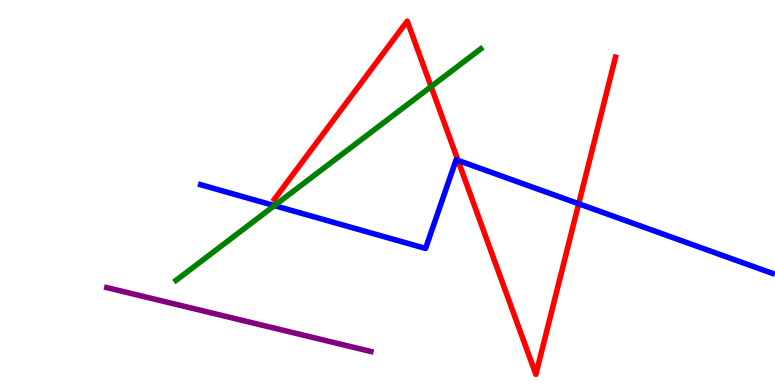[{'lines': ['blue', 'red'], 'intersections': [{'x': 5.91, 'y': 5.83}, {'x': 7.47, 'y': 4.71}]}, {'lines': ['green', 'red'], 'intersections': [{'x': 5.56, 'y': 7.75}]}, {'lines': ['purple', 'red'], 'intersections': []}, {'lines': ['blue', 'green'], 'intersections': [{'x': 3.54, 'y': 4.66}]}, {'lines': ['blue', 'purple'], 'intersections': []}, {'lines': ['green', 'purple'], 'intersections': []}]